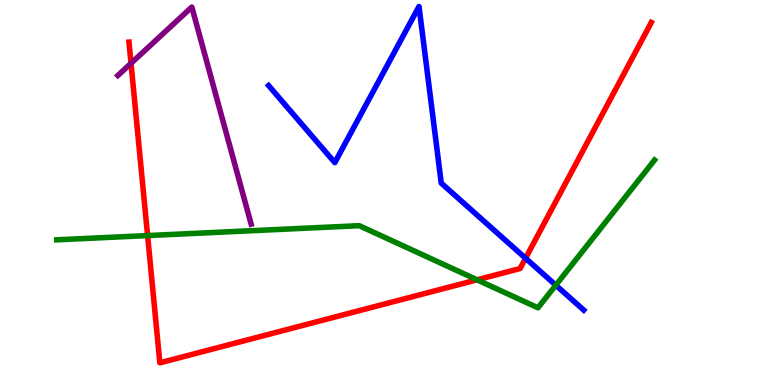[{'lines': ['blue', 'red'], 'intersections': [{'x': 6.78, 'y': 3.29}]}, {'lines': ['green', 'red'], 'intersections': [{'x': 1.9, 'y': 3.88}, {'x': 6.16, 'y': 2.73}]}, {'lines': ['purple', 'red'], 'intersections': [{'x': 1.69, 'y': 8.36}]}, {'lines': ['blue', 'green'], 'intersections': [{'x': 7.17, 'y': 2.59}]}, {'lines': ['blue', 'purple'], 'intersections': []}, {'lines': ['green', 'purple'], 'intersections': []}]